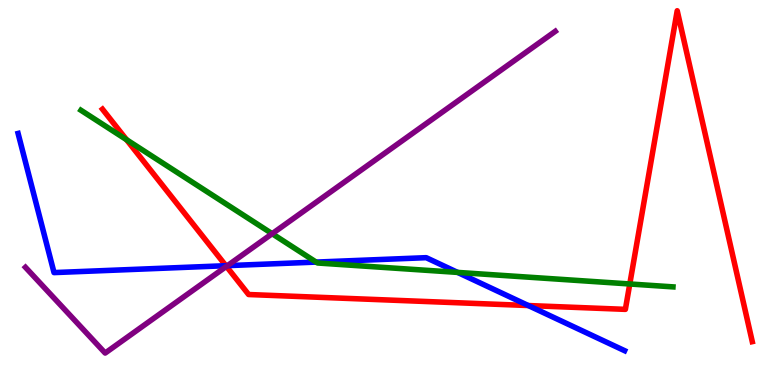[{'lines': ['blue', 'red'], 'intersections': [{'x': 2.91, 'y': 3.1}, {'x': 6.82, 'y': 2.06}]}, {'lines': ['green', 'red'], 'intersections': [{'x': 1.63, 'y': 6.37}, {'x': 8.13, 'y': 2.62}]}, {'lines': ['purple', 'red'], 'intersections': [{'x': 2.92, 'y': 3.08}]}, {'lines': ['blue', 'green'], 'intersections': [{'x': 4.08, 'y': 3.19}, {'x': 5.9, 'y': 2.92}]}, {'lines': ['blue', 'purple'], 'intersections': [{'x': 2.93, 'y': 3.1}]}, {'lines': ['green', 'purple'], 'intersections': [{'x': 3.51, 'y': 3.93}]}]